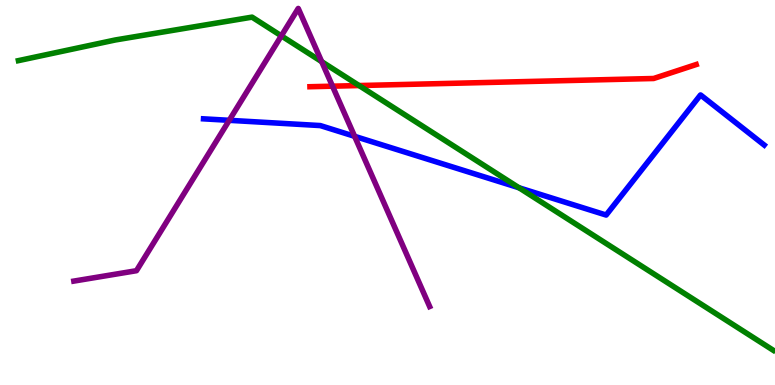[{'lines': ['blue', 'red'], 'intersections': []}, {'lines': ['green', 'red'], 'intersections': [{'x': 4.63, 'y': 7.78}]}, {'lines': ['purple', 'red'], 'intersections': [{'x': 4.29, 'y': 7.76}]}, {'lines': ['blue', 'green'], 'intersections': [{'x': 6.7, 'y': 5.12}]}, {'lines': ['blue', 'purple'], 'intersections': [{'x': 2.96, 'y': 6.87}, {'x': 4.58, 'y': 6.46}]}, {'lines': ['green', 'purple'], 'intersections': [{'x': 3.63, 'y': 9.07}, {'x': 4.15, 'y': 8.4}]}]